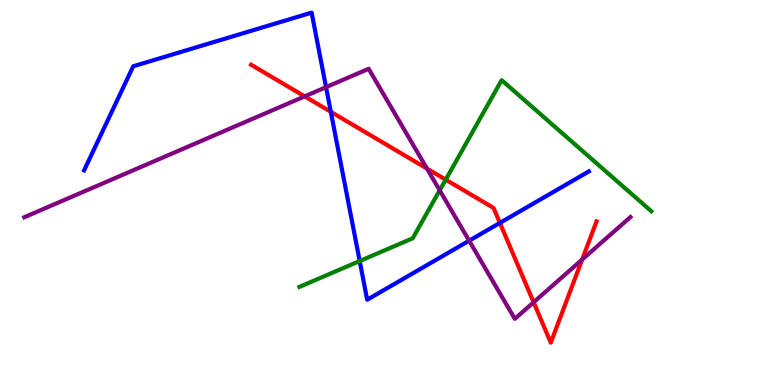[{'lines': ['blue', 'red'], 'intersections': [{'x': 4.27, 'y': 7.1}, {'x': 6.45, 'y': 4.21}]}, {'lines': ['green', 'red'], 'intersections': [{'x': 5.75, 'y': 5.33}]}, {'lines': ['purple', 'red'], 'intersections': [{'x': 3.93, 'y': 7.5}, {'x': 5.51, 'y': 5.62}, {'x': 6.89, 'y': 2.15}, {'x': 7.51, 'y': 3.26}]}, {'lines': ['blue', 'green'], 'intersections': [{'x': 4.64, 'y': 3.22}]}, {'lines': ['blue', 'purple'], 'intersections': [{'x': 4.21, 'y': 7.74}, {'x': 6.05, 'y': 3.75}]}, {'lines': ['green', 'purple'], 'intersections': [{'x': 5.67, 'y': 5.06}]}]